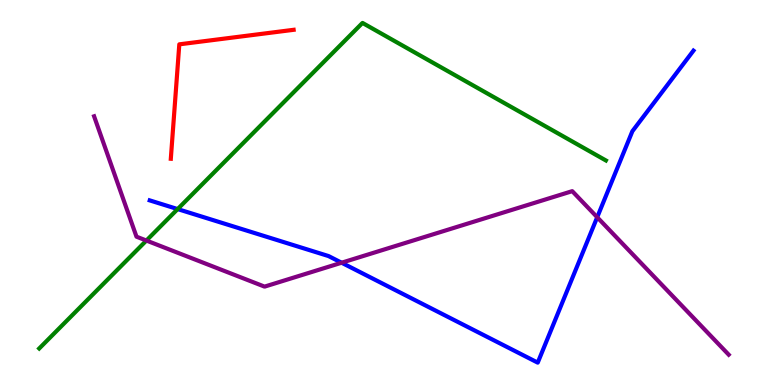[{'lines': ['blue', 'red'], 'intersections': []}, {'lines': ['green', 'red'], 'intersections': []}, {'lines': ['purple', 'red'], 'intersections': []}, {'lines': ['blue', 'green'], 'intersections': [{'x': 2.29, 'y': 4.57}]}, {'lines': ['blue', 'purple'], 'intersections': [{'x': 4.41, 'y': 3.18}, {'x': 7.71, 'y': 4.36}]}, {'lines': ['green', 'purple'], 'intersections': [{'x': 1.89, 'y': 3.75}]}]